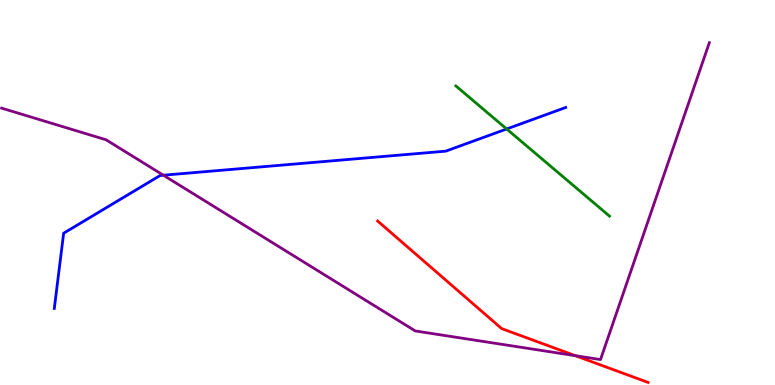[{'lines': ['blue', 'red'], 'intersections': []}, {'lines': ['green', 'red'], 'intersections': []}, {'lines': ['purple', 'red'], 'intersections': [{'x': 7.42, 'y': 0.762}]}, {'lines': ['blue', 'green'], 'intersections': [{'x': 6.54, 'y': 6.65}]}, {'lines': ['blue', 'purple'], 'intersections': [{'x': 2.11, 'y': 5.45}]}, {'lines': ['green', 'purple'], 'intersections': []}]